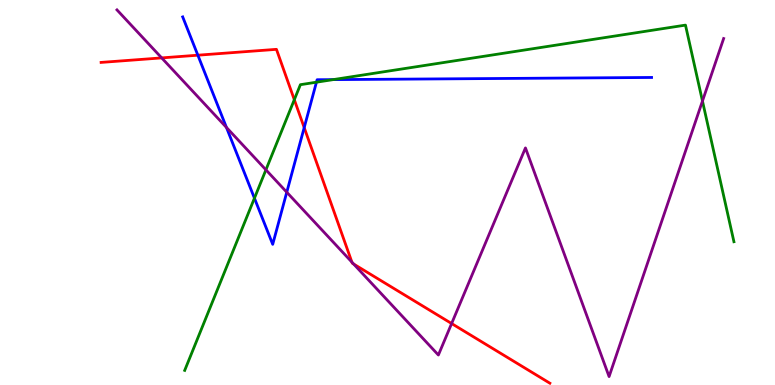[{'lines': ['blue', 'red'], 'intersections': [{'x': 2.55, 'y': 8.57}, {'x': 3.93, 'y': 6.69}]}, {'lines': ['green', 'red'], 'intersections': [{'x': 3.8, 'y': 7.41}]}, {'lines': ['purple', 'red'], 'intersections': [{'x': 2.09, 'y': 8.5}, {'x': 4.54, 'y': 3.19}, {'x': 4.56, 'y': 3.14}, {'x': 5.83, 'y': 1.6}]}, {'lines': ['blue', 'green'], 'intersections': [{'x': 3.28, 'y': 4.85}, {'x': 4.08, 'y': 7.86}, {'x': 4.3, 'y': 7.93}]}, {'lines': ['blue', 'purple'], 'intersections': [{'x': 2.92, 'y': 6.69}, {'x': 3.7, 'y': 5.01}]}, {'lines': ['green', 'purple'], 'intersections': [{'x': 3.43, 'y': 5.59}, {'x': 9.06, 'y': 7.38}]}]